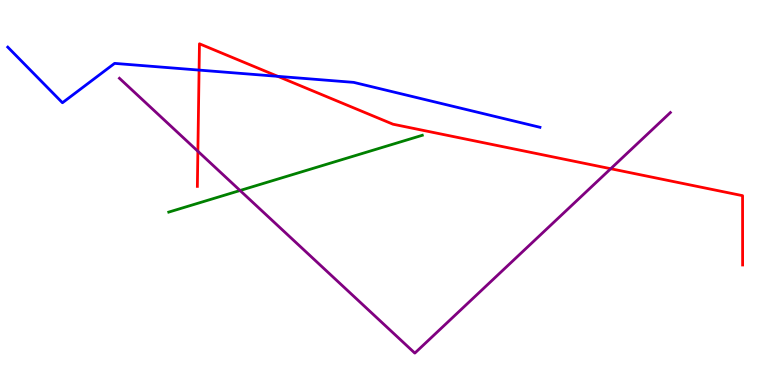[{'lines': ['blue', 'red'], 'intersections': [{'x': 2.57, 'y': 8.18}, {'x': 3.58, 'y': 8.02}]}, {'lines': ['green', 'red'], 'intersections': []}, {'lines': ['purple', 'red'], 'intersections': [{'x': 2.55, 'y': 6.07}, {'x': 7.88, 'y': 5.62}]}, {'lines': ['blue', 'green'], 'intersections': []}, {'lines': ['blue', 'purple'], 'intersections': []}, {'lines': ['green', 'purple'], 'intersections': [{'x': 3.1, 'y': 5.05}]}]